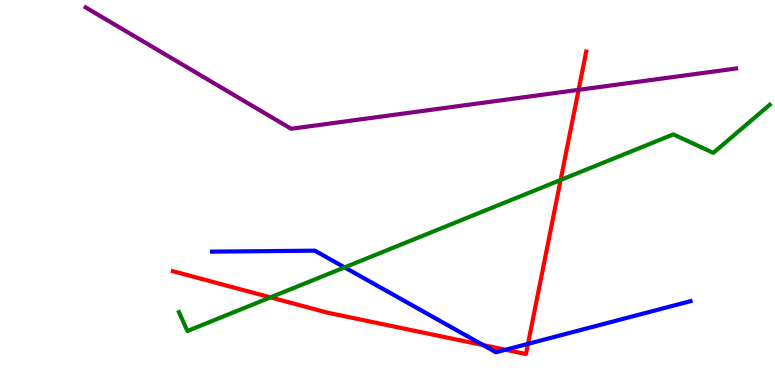[{'lines': ['blue', 'red'], 'intersections': [{'x': 6.23, 'y': 1.04}, {'x': 6.52, 'y': 0.915}, {'x': 6.81, 'y': 1.07}]}, {'lines': ['green', 'red'], 'intersections': [{'x': 3.49, 'y': 2.28}, {'x': 7.23, 'y': 5.33}]}, {'lines': ['purple', 'red'], 'intersections': [{'x': 7.47, 'y': 7.67}]}, {'lines': ['blue', 'green'], 'intersections': [{'x': 4.45, 'y': 3.06}]}, {'lines': ['blue', 'purple'], 'intersections': []}, {'lines': ['green', 'purple'], 'intersections': []}]